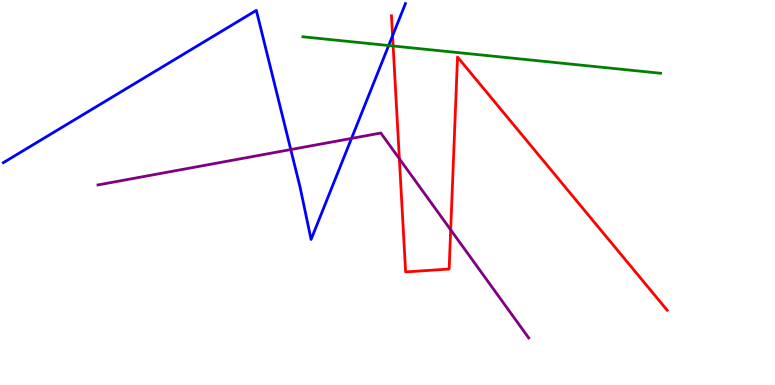[{'lines': ['blue', 'red'], 'intersections': [{'x': 5.07, 'y': 9.07}]}, {'lines': ['green', 'red'], 'intersections': [{'x': 5.07, 'y': 8.81}]}, {'lines': ['purple', 'red'], 'intersections': [{'x': 5.15, 'y': 5.88}, {'x': 5.82, 'y': 4.03}]}, {'lines': ['blue', 'green'], 'intersections': [{'x': 5.02, 'y': 8.82}]}, {'lines': ['blue', 'purple'], 'intersections': [{'x': 3.75, 'y': 6.12}, {'x': 4.54, 'y': 6.4}]}, {'lines': ['green', 'purple'], 'intersections': []}]